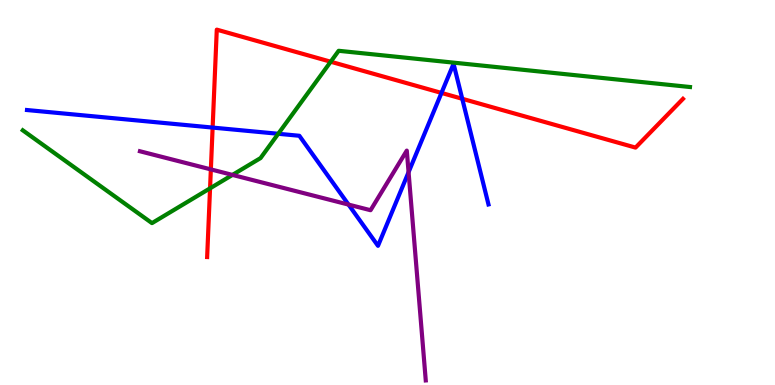[{'lines': ['blue', 'red'], 'intersections': [{'x': 2.74, 'y': 6.69}, {'x': 5.7, 'y': 7.59}, {'x': 5.96, 'y': 7.43}]}, {'lines': ['green', 'red'], 'intersections': [{'x': 2.71, 'y': 5.11}, {'x': 4.27, 'y': 8.4}]}, {'lines': ['purple', 'red'], 'intersections': [{'x': 2.72, 'y': 5.6}]}, {'lines': ['blue', 'green'], 'intersections': [{'x': 3.59, 'y': 6.53}]}, {'lines': ['blue', 'purple'], 'intersections': [{'x': 4.5, 'y': 4.69}, {'x': 5.27, 'y': 5.53}]}, {'lines': ['green', 'purple'], 'intersections': [{'x': 3.0, 'y': 5.46}]}]